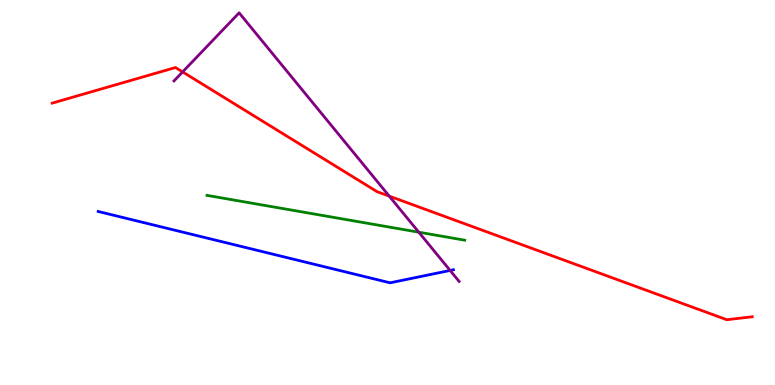[{'lines': ['blue', 'red'], 'intersections': []}, {'lines': ['green', 'red'], 'intersections': []}, {'lines': ['purple', 'red'], 'intersections': [{'x': 2.36, 'y': 8.13}, {'x': 5.02, 'y': 4.91}]}, {'lines': ['blue', 'green'], 'intersections': []}, {'lines': ['blue', 'purple'], 'intersections': [{'x': 5.81, 'y': 2.98}]}, {'lines': ['green', 'purple'], 'intersections': [{'x': 5.4, 'y': 3.97}]}]